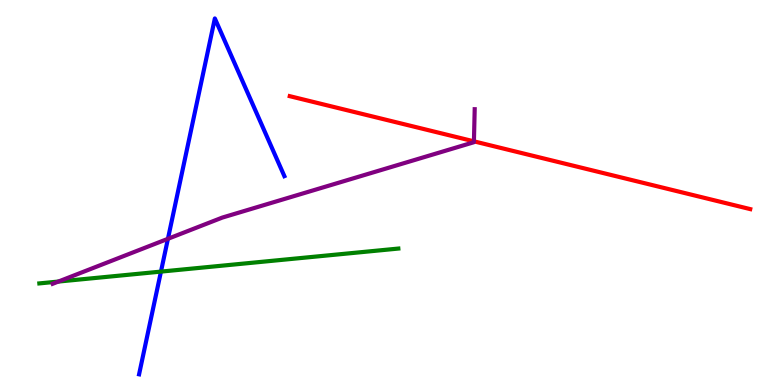[{'lines': ['blue', 'red'], 'intersections': []}, {'lines': ['green', 'red'], 'intersections': []}, {'lines': ['purple', 'red'], 'intersections': [{'x': 6.12, 'y': 6.33}]}, {'lines': ['blue', 'green'], 'intersections': [{'x': 2.08, 'y': 2.95}]}, {'lines': ['blue', 'purple'], 'intersections': [{'x': 2.17, 'y': 3.8}]}, {'lines': ['green', 'purple'], 'intersections': [{'x': 0.753, 'y': 2.69}]}]